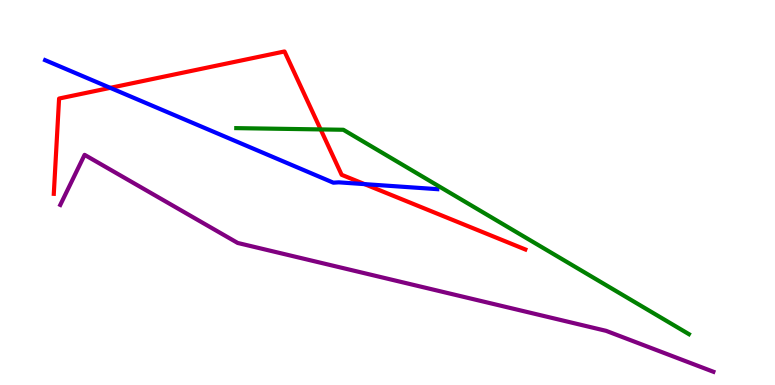[{'lines': ['blue', 'red'], 'intersections': [{'x': 1.42, 'y': 7.72}, {'x': 4.7, 'y': 5.22}]}, {'lines': ['green', 'red'], 'intersections': [{'x': 4.14, 'y': 6.64}]}, {'lines': ['purple', 'red'], 'intersections': []}, {'lines': ['blue', 'green'], 'intersections': []}, {'lines': ['blue', 'purple'], 'intersections': []}, {'lines': ['green', 'purple'], 'intersections': []}]